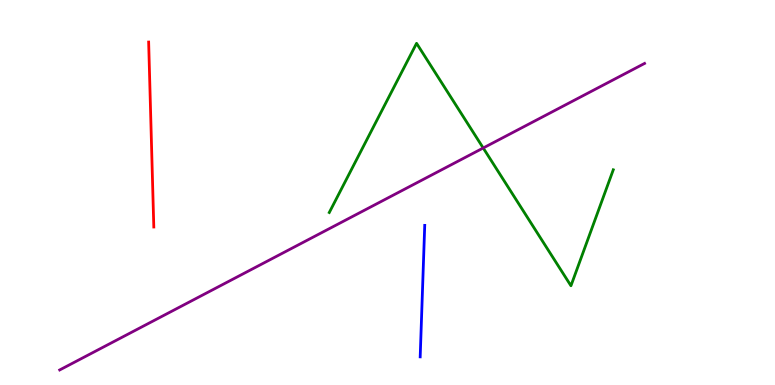[{'lines': ['blue', 'red'], 'intersections': []}, {'lines': ['green', 'red'], 'intersections': []}, {'lines': ['purple', 'red'], 'intersections': []}, {'lines': ['blue', 'green'], 'intersections': []}, {'lines': ['blue', 'purple'], 'intersections': []}, {'lines': ['green', 'purple'], 'intersections': [{'x': 6.24, 'y': 6.16}]}]